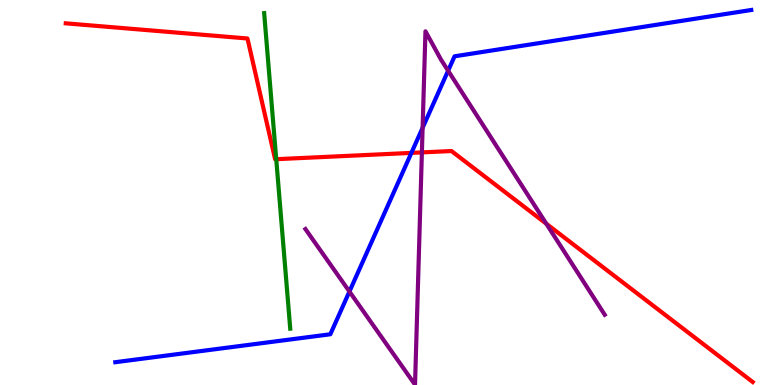[{'lines': ['blue', 'red'], 'intersections': [{'x': 5.31, 'y': 6.03}]}, {'lines': ['green', 'red'], 'intersections': [{'x': 3.56, 'y': 5.87}]}, {'lines': ['purple', 'red'], 'intersections': [{'x': 5.44, 'y': 6.04}, {'x': 7.05, 'y': 4.19}]}, {'lines': ['blue', 'green'], 'intersections': []}, {'lines': ['blue', 'purple'], 'intersections': [{'x': 4.51, 'y': 2.43}, {'x': 5.45, 'y': 6.68}, {'x': 5.78, 'y': 8.16}]}, {'lines': ['green', 'purple'], 'intersections': []}]